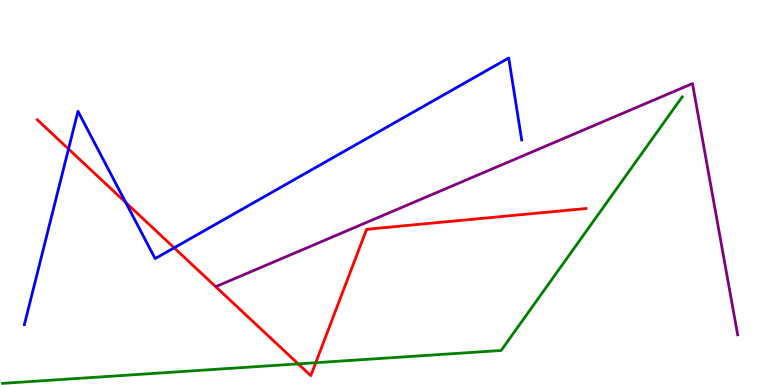[{'lines': ['blue', 'red'], 'intersections': [{'x': 0.884, 'y': 6.13}, {'x': 1.62, 'y': 4.74}, {'x': 2.25, 'y': 3.56}]}, {'lines': ['green', 'red'], 'intersections': [{'x': 3.85, 'y': 0.549}, {'x': 4.07, 'y': 0.579}]}, {'lines': ['purple', 'red'], 'intersections': []}, {'lines': ['blue', 'green'], 'intersections': []}, {'lines': ['blue', 'purple'], 'intersections': []}, {'lines': ['green', 'purple'], 'intersections': []}]